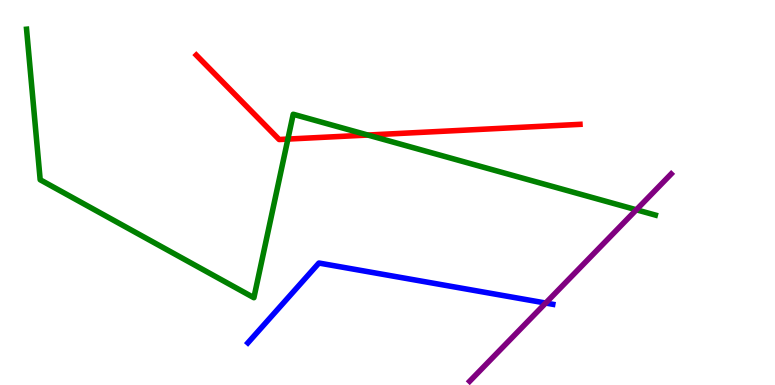[{'lines': ['blue', 'red'], 'intersections': []}, {'lines': ['green', 'red'], 'intersections': [{'x': 3.71, 'y': 6.39}, {'x': 4.75, 'y': 6.49}]}, {'lines': ['purple', 'red'], 'intersections': []}, {'lines': ['blue', 'green'], 'intersections': []}, {'lines': ['blue', 'purple'], 'intersections': [{'x': 7.04, 'y': 2.13}]}, {'lines': ['green', 'purple'], 'intersections': [{'x': 8.21, 'y': 4.55}]}]